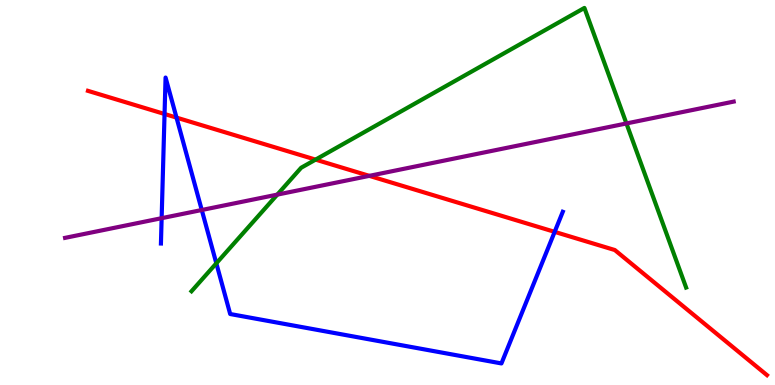[{'lines': ['blue', 'red'], 'intersections': [{'x': 2.12, 'y': 7.04}, {'x': 2.28, 'y': 6.95}, {'x': 7.16, 'y': 3.98}]}, {'lines': ['green', 'red'], 'intersections': [{'x': 4.07, 'y': 5.85}]}, {'lines': ['purple', 'red'], 'intersections': [{'x': 4.77, 'y': 5.43}]}, {'lines': ['blue', 'green'], 'intersections': [{'x': 2.79, 'y': 3.16}]}, {'lines': ['blue', 'purple'], 'intersections': [{'x': 2.09, 'y': 4.33}, {'x': 2.6, 'y': 4.55}]}, {'lines': ['green', 'purple'], 'intersections': [{'x': 3.58, 'y': 4.95}, {'x': 8.08, 'y': 6.79}]}]